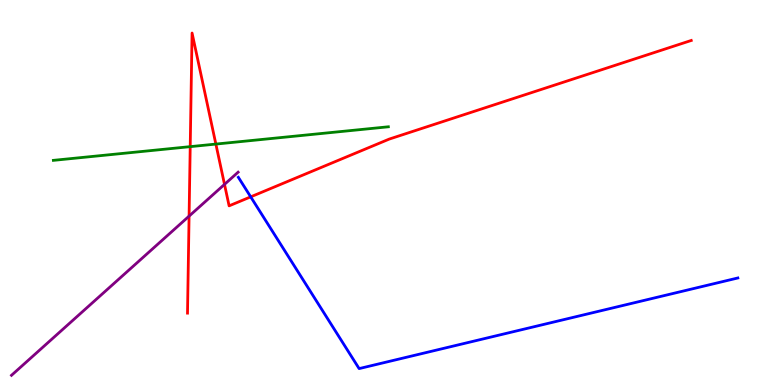[{'lines': ['blue', 'red'], 'intersections': [{'x': 3.23, 'y': 4.89}]}, {'lines': ['green', 'red'], 'intersections': [{'x': 2.45, 'y': 6.19}, {'x': 2.79, 'y': 6.26}]}, {'lines': ['purple', 'red'], 'intersections': [{'x': 2.44, 'y': 4.39}, {'x': 2.9, 'y': 5.21}]}, {'lines': ['blue', 'green'], 'intersections': []}, {'lines': ['blue', 'purple'], 'intersections': []}, {'lines': ['green', 'purple'], 'intersections': []}]